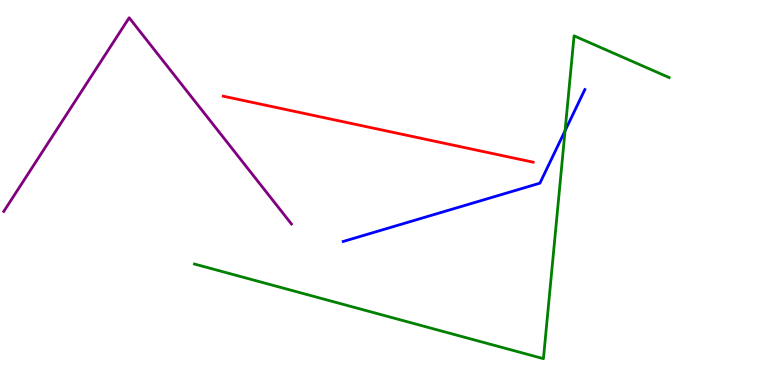[{'lines': ['blue', 'red'], 'intersections': []}, {'lines': ['green', 'red'], 'intersections': []}, {'lines': ['purple', 'red'], 'intersections': []}, {'lines': ['blue', 'green'], 'intersections': [{'x': 7.29, 'y': 6.6}]}, {'lines': ['blue', 'purple'], 'intersections': []}, {'lines': ['green', 'purple'], 'intersections': []}]